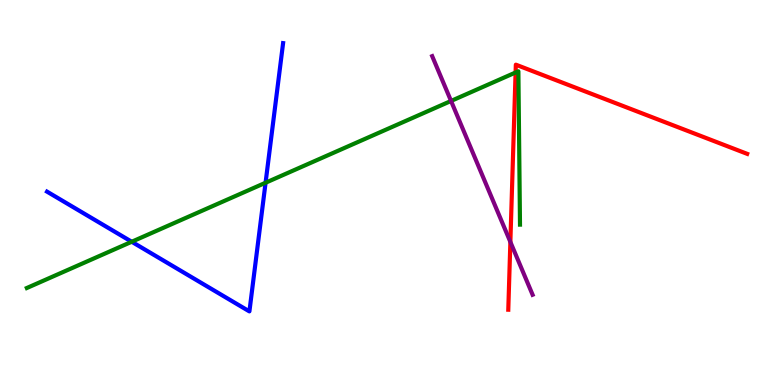[{'lines': ['blue', 'red'], 'intersections': []}, {'lines': ['green', 'red'], 'intersections': [{'x': 6.65, 'y': 8.12}]}, {'lines': ['purple', 'red'], 'intersections': [{'x': 6.59, 'y': 3.72}]}, {'lines': ['blue', 'green'], 'intersections': [{'x': 1.7, 'y': 3.72}, {'x': 3.43, 'y': 5.25}]}, {'lines': ['blue', 'purple'], 'intersections': []}, {'lines': ['green', 'purple'], 'intersections': [{'x': 5.82, 'y': 7.38}]}]